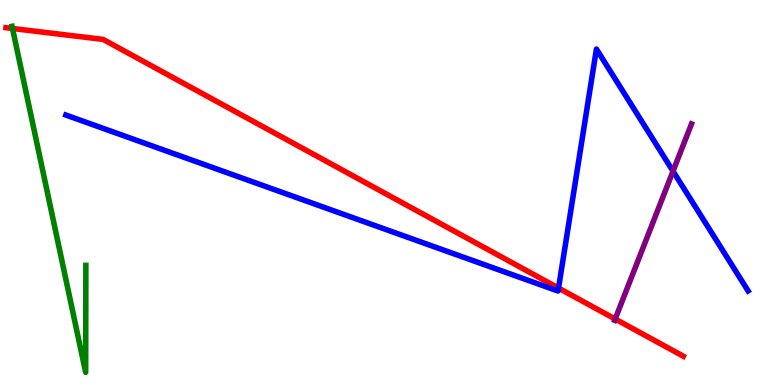[{'lines': ['blue', 'red'], 'intersections': [{'x': 7.21, 'y': 2.52}]}, {'lines': ['green', 'red'], 'intersections': [{'x': 0.161, 'y': 9.26}]}, {'lines': ['purple', 'red'], 'intersections': [{'x': 7.94, 'y': 1.71}]}, {'lines': ['blue', 'green'], 'intersections': []}, {'lines': ['blue', 'purple'], 'intersections': [{'x': 8.68, 'y': 5.55}]}, {'lines': ['green', 'purple'], 'intersections': []}]